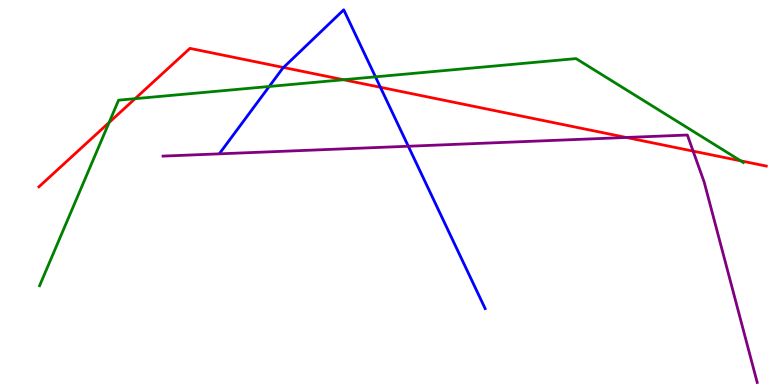[{'lines': ['blue', 'red'], 'intersections': [{'x': 3.66, 'y': 8.25}, {'x': 4.91, 'y': 7.73}]}, {'lines': ['green', 'red'], 'intersections': [{'x': 1.41, 'y': 6.82}, {'x': 1.74, 'y': 7.44}, {'x': 4.43, 'y': 7.93}, {'x': 9.56, 'y': 5.82}]}, {'lines': ['purple', 'red'], 'intersections': [{'x': 8.08, 'y': 6.43}, {'x': 8.94, 'y': 6.07}]}, {'lines': ['blue', 'green'], 'intersections': [{'x': 3.47, 'y': 7.75}, {'x': 4.84, 'y': 8.0}]}, {'lines': ['blue', 'purple'], 'intersections': [{'x': 5.27, 'y': 6.2}]}, {'lines': ['green', 'purple'], 'intersections': []}]